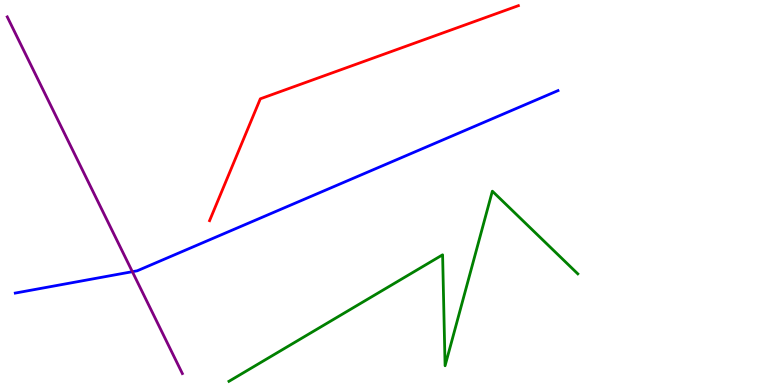[{'lines': ['blue', 'red'], 'intersections': []}, {'lines': ['green', 'red'], 'intersections': []}, {'lines': ['purple', 'red'], 'intersections': []}, {'lines': ['blue', 'green'], 'intersections': []}, {'lines': ['blue', 'purple'], 'intersections': [{'x': 1.71, 'y': 2.94}]}, {'lines': ['green', 'purple'], 'intersections': []}]